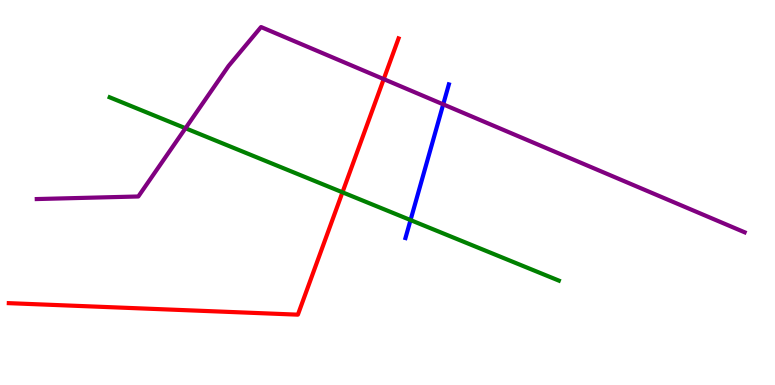[{'lines': ['blue', 'red'], 'intersections': []}, {'lines': ['green', 'red'], 'intersections': [{'x': 4.42, 'y': 5.01}]}, {'lines': ['purple', 'red'], 'intersections': [{'x': 4.95, 'y': 7.95}]}, {'lines': ['blue', 'green'], 'intersections': [{'x': 5.3, 'y': 4.28}]}, {'lines': ['blue', 'purple'], 'intersections': [{'x': 5.72, 'y': 7.29}]}, {'lines': ['green', 'purple'], 'intersections': [{'x': 2.39, 'y': 6.67}]}]